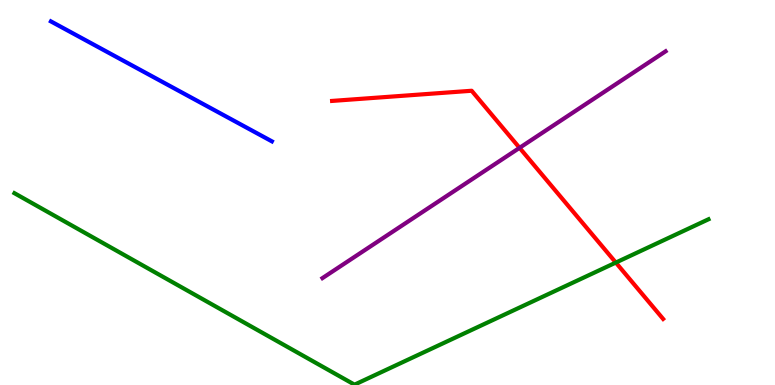[{'lines': ['blue', 'red'], 'intersections': []}, {'lines': ['green', 'red'], 'intersections': [{'x': 7.95, 'y': 3.18}]}, {'lines': ['purple', 'red'], 'intersections': [{'x': 6.7, 'y': 6.16}]}, {'lines': ['blue', 'green'], 'intersections': []}, {'lines': ['blue', 'purple'], 'intersections': []}, {'lines': ['green', 'purple'], 'intersections': []}]